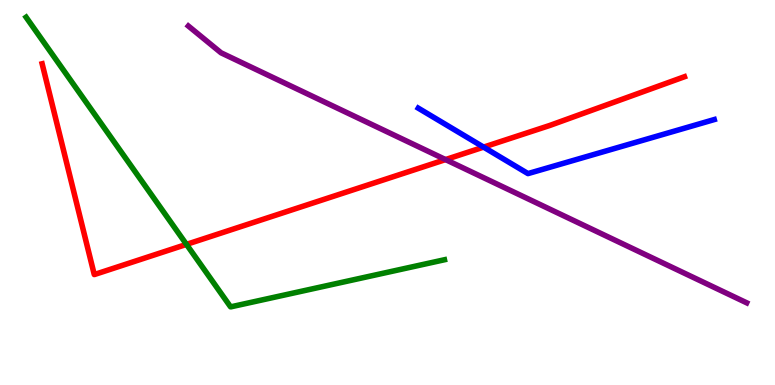[{'lines': ['blue', 'red'], 'intersections': [{'x': 6.24, 'y': 6.18}]}, {'lines': ['green', 'red'], 'intersections': [{'x': 2.41, 'y': 3.65}]}, {'lines': ['purple', 'red'], 'intersections': [{'x': 5.75, 'y': 5.86}]}, {'lines': ['blue', 'green'], 'intersections': []}, {'lines': ['blue', 'purple'], 'intersections': []}, {'lines': ['green', 'purple'], 'intersections': []}]